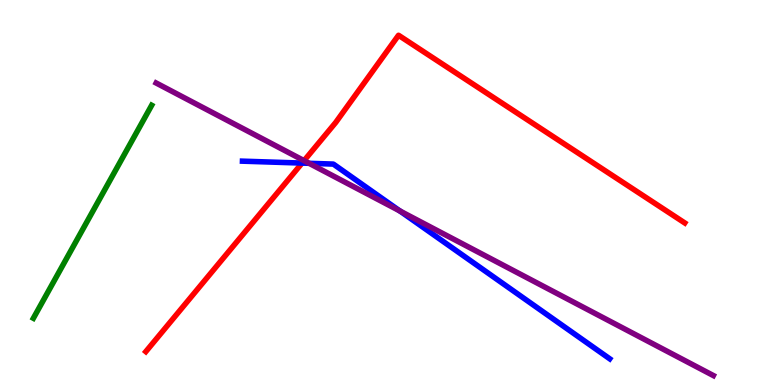[{'lines': ['blue', 'red'], 'intersections': [{'x': 3.9, 'y': 5.76}]}, {'lines': ['green', 'red'], 'intersections': []}, {'lines': ['purple', 'red'], 'intersections': [{'x': 3.92, 'y': 5.83}]}, {'lines': ['blue', 'green'], 'intersections': []}, {'lines': ['blue', 'purple'], 'intersections': [{'x': 3.99, 'y': 5.76}, {'x': 5.16, 'y': 4.52}]}, {'lines': ['green', 'purple'], 'intersections': []}]